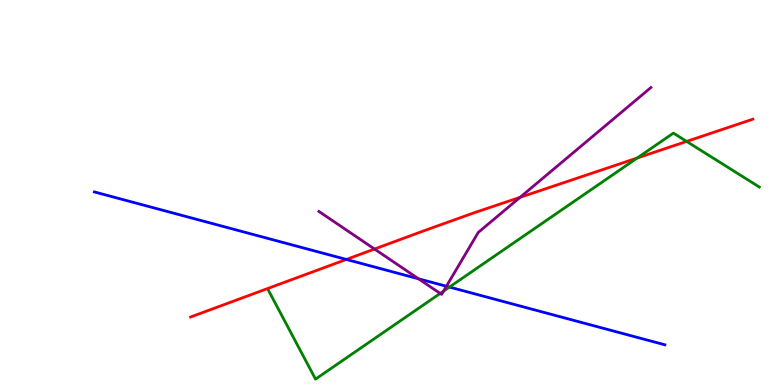[{'lines': ['blue', 'red'], 'intersections': [{'x': 4.47, 'y': 3.26}]}, {'lines': ['green', 'red'], 'intersections': [{'x': 8.22, 'y': 5.9}, {'x': 8.86, 'y': 6.33}]}, {'lines': ['purple', 'red'], 'intersections': [{'x': 4.83, 'y': 3.53}, {'x': 6.71, 'y': 4.87}]}, {'lines': ['blue', 'green'], 'intersections': [{'x': 5.8, 'y': 2.54}]}, {'lines': ['blue', 'purple'], 'intersections': [{'x': 5.4, 'y': 2.76}, {'x': 5.76, 'y': 2.56}]}, {'lines': ['green', 'purple'], 'intersections': [{'x': 5.68, 'y': 2.38}, {'x': 5.72, 'y': 2.44}]}]